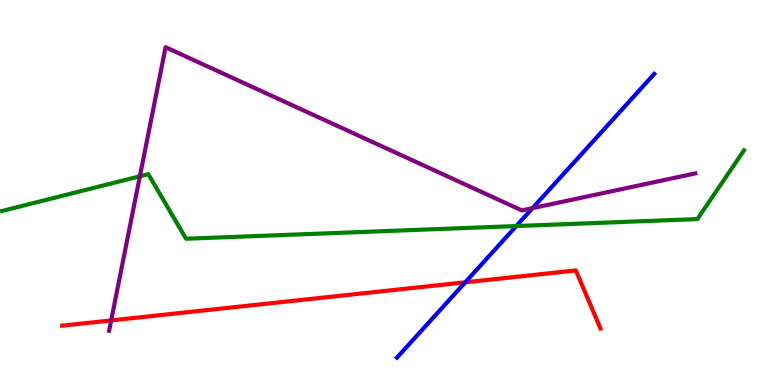[{'lines': ['blue', 'red'], 'intersections': [{'x': 6.0, 'y': 2.67}]}, {'lines': ['green', 'red'], 'intersections': []}, {'lines': ['purple', 'red'], 'intersections': [{'x': 1.43, 'y': 1.68}]}, {'lines': ['blue', 'green'], 'intersections': [{'x': 6.66, 'y': 4.13}]}, {'lines': ['blue', 'purple'], 'intersections': [{'x': 6.87, 'y': 4.59}]}, {'lines': ['green', 'purple'], 'intersections': [{'x': 1.8, 'y': 5.42}]}]